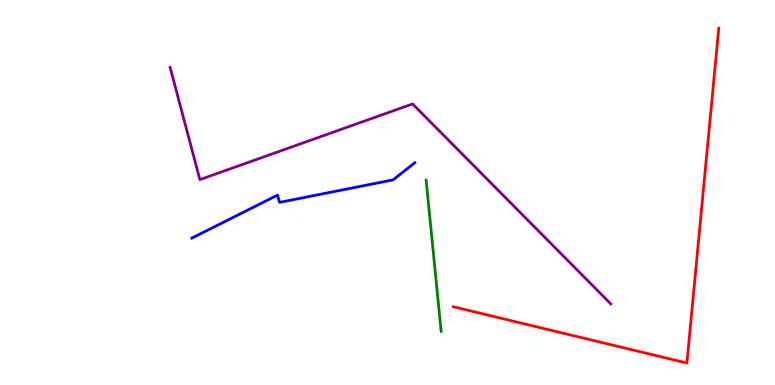[{'lines': ['blue', 'red'], 'intersections': []}, {'lines': ['green', 'red'], 'intersections': []}, {'lines': ['purple', 'red'], 'intersections': []}, {'lines': ['blue', 'green'], 'intersections': []}, {'lines': ['blue', 'purple'], 'intersections': []}, {'lines': ['green', 'purple'], 'intersections': []}]